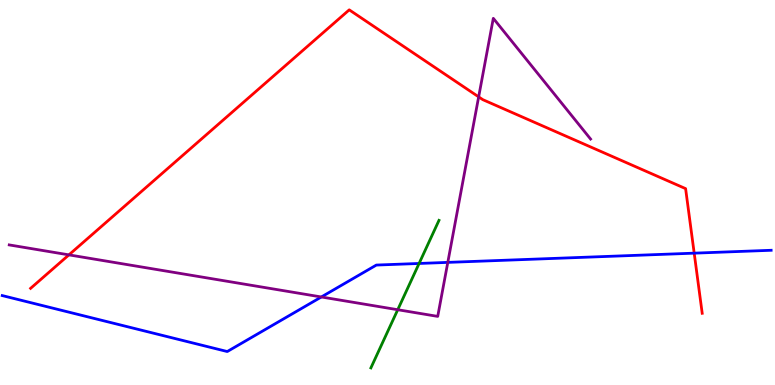[{'lines': ['blue', 'red'], 'intersections': [{'x': 8.96, 'y': 3.42}]}, {'lines': ['green', 'red'], 'intersections': []}, {'lines': ['purple', 'red'], 'intersections': [{'x': 0.889, 'y': 3.38}, {'x': 6.18, 'y': 7.48}]}, {'lines': ['blue', 'green'], 'intersections': [{'x': 5.41, 'y': 3.16}]}, {'lines': ['blue', 'purple'], 'intersections': [{'x': 4.15, 'y': 2.29}, {'x': 5.78, 'y': 3.18}]}, {'lines': ['green', 'purple'], 'intersections': [{'x': 5.13, 'y': 1.96}]}]